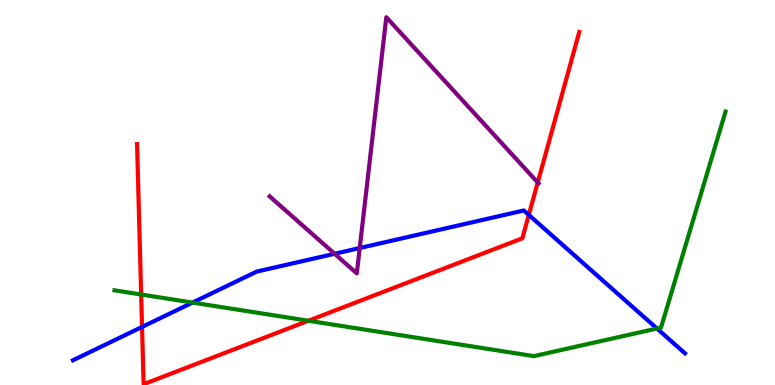[{'lines': ['blue', 'red'], 'intersections': [{'x': 1.83, 'y': 1.51}, {'x': 6.82, 'y': 4.42}]}, {'lines': ['green', 'red'], 'intersections': [{'x': 1.82, 'y': 2.35}, {'x': 3.98, 'y': 1.67}]}, {'lines': ['purple', 'red'], 'intersections': [{'x': 6.94, 'y': 5.26}]}, {'lines': ['blue', 'green'], 'intersections': [{'x': 2.48, 'y': 2.14}, {'x': 8.48, 'y': 1.47}]}, {'lines': ['blue', 'purple'], 'intersections': [{'x': 4.32, 'y': 3.41}, {'x': 4.64, 'y': 3.56}]}, {'lines': ['green', 'purple'], 'intersections': []}]